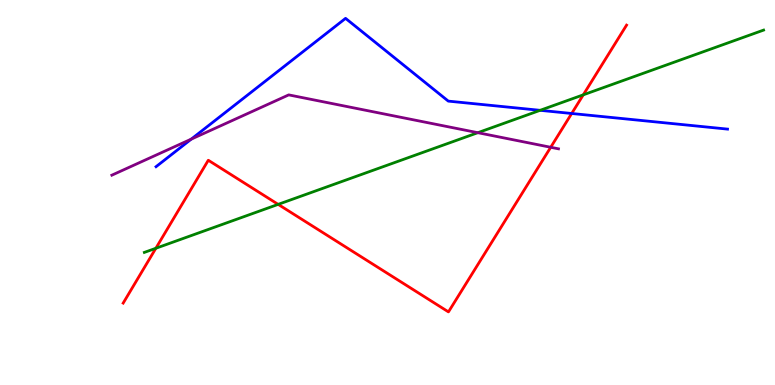[{'lines': ['blue', 'red'], 'intersections': [{'x': 7.38, 'y': 7.05}]}, {'lines': ['green', 'red'], 'intersections': [{'x': 2.01, 'y': 3.55}, {'x': 3.59, 'y': 4.69}, {'x': 7.53, 'y': 7.54}]}, {'lines': ['purple', 'red'], 'intersections': [{'x': 7.11, 'y': 6.17}]}, {'lines': ['blue', 'green'], 'intersections': [{'x': 6.97, 'y': 7.13}]}, {'lines': ['blue', 'purple'], 'intersections': [{'x': 2.47, 'y': 6.39}]}, {'lines': ['green', 'purple'], 'intersections': [{'x': 6.17, 'y': 6.55}]}]